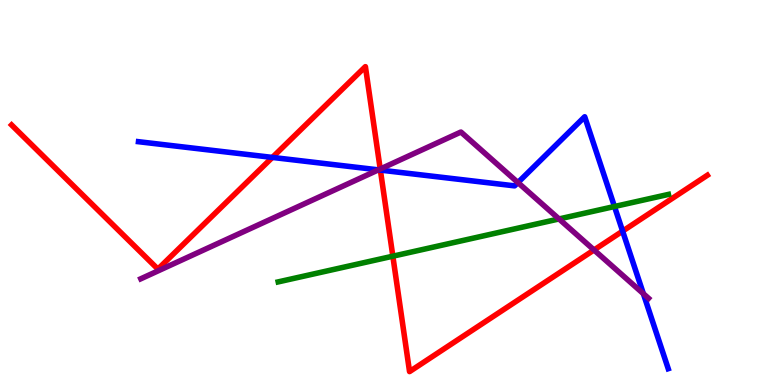[{'lines': ['blue', 'red'], 'intersections': [{'x': 3.51, 'y': 5.91}, {'x': 4.91, 'y': 5.58}, {'x': 8.03, 'y': 4.0}]}, {'lines': ['green', 'red'], 'intersections': [{'x': 5.07, 'y': 3.35}]}, {'lines': ['purple', 'red'], 'intersections': [{'x': 4.91, 'y': 5.61}, {'x': 7.66, 'y': 3.51}]}, {'lines': ['blue', 'green'], 'intersections': [{'x': 7.93, 'y': 4.64}]}, {'lines': ['blue', 'purple'], 'intersections': [{'x': 4.88, 'y': 5.59}, {'x': 6.68, 'y': 5.26}, {'x': 8.3, 'y': 2.37}]}, {'lines': ['green', 'purple'], 'intersections': [{'x': 7.21, 'y': 4.31}]}]